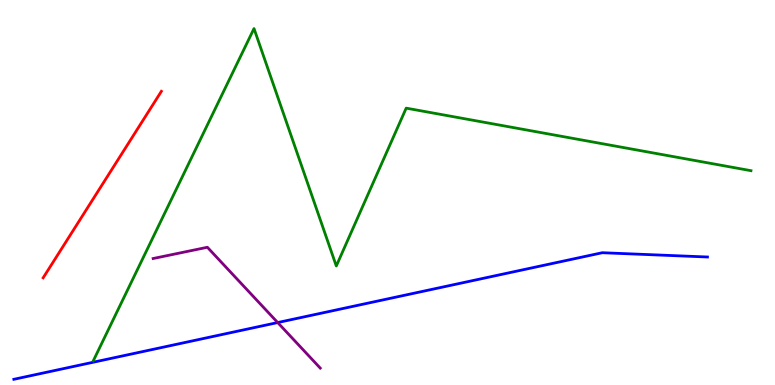[{'lines': ['blue', 'red'], 'intersections': []}, {'lines': ['green', 'red'], 'intersections': []}, {'lines': ['purple', 'red'], 'intersections': []}, {'lines': ['blue', 'green'], 'intersections': []}, {'lines': ['blue', 'purple'], 'intersections': [{'x': 3.58, 'y': 1.62}]}, {'lines': ['green', 'purple'], 'intersections': []}]